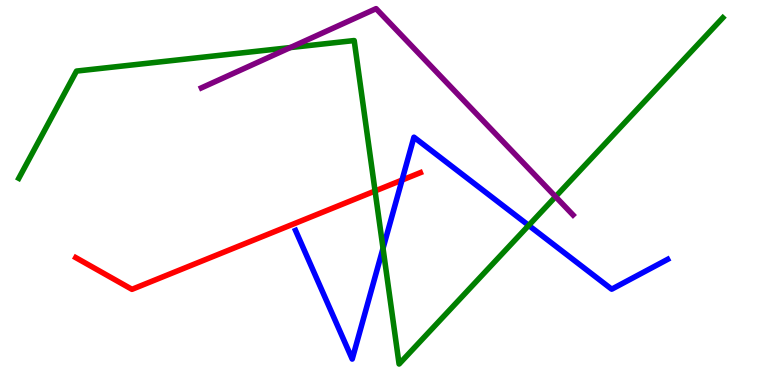[{'lines': ['blue', 'red'], 'intersections': [{'x': 5.19, 'y': 5.32}]}, {'lines': ['green', 'red'], 'intersections': [{'x': 4.84, 'y': 5.04}]}, {'lines': ['purple', 'red'], 'intersections': []}, {'lines': ['blue', 'green'], 'intersections': [{'x': 4.94, 'y': 3.55}, {'x': 6.82, 'y': 4.15}]}, {'lines': ['blue', 'purple'], 'intersections': []}, {'lines': ['green', 'purple'], 'intersections': [{'x': 3.75, 'y': 8.76}, {'x': 7.17, 'y': 4.89}]}]